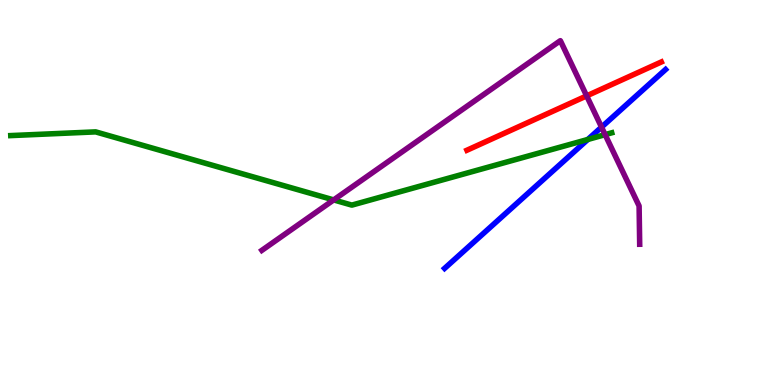[{'lines': ['blue', 'red'], 'intersections': []}, {'lines': ['green', 'red'], 'intersections': []}, {'lines': ['purple', 'red'], 'intersections': [{'x': 7.57, 'y': 7.51}]}, {'lines': ['blue', 'green'], 'intersections': [{'x': 7.59, 'y': 6.38}]}, {'lines': ['blue', 'purple'], 'intersections': [{'x': 7.76, 'y': 6.7}]}, {'lines': ['green', 'purple'], 'intersections': [{'x': 4.31, 'y': 4.81}, {'x': 7.81, 'y': 6.5}]}]